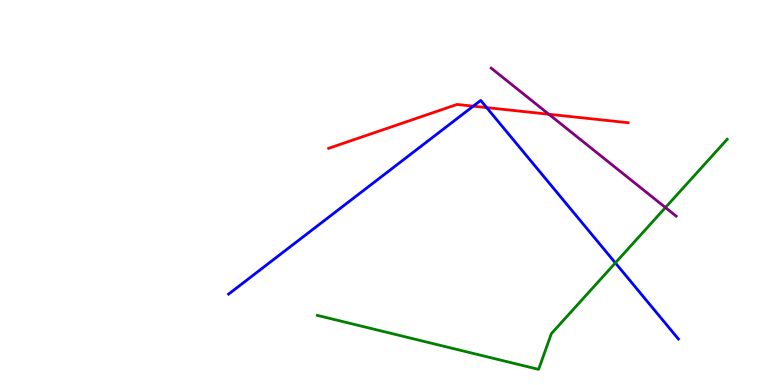[{'lines': ['blue', 'red'], 'intersections': [{'x': 6.11, 'y': 7.24}, {'x': 6.28, 'y': 7.21}]}, {'lines': ['green', 'red'], 'intersections': []}, {'lines': ['purple', 'red'], 'intersections': [{'x': 7.08, 'y': 7.03}]}, {'lines': ['blue', 'green'], 'intersections': [{'x': 7.94, 'y': 3.17}]}, {'lines': ['blue', 'purple'], 'intersections': []}, {'lines': ['green', 'purple'], 'intersections': [{'x': 8.59, 'y': 4.61}]}]